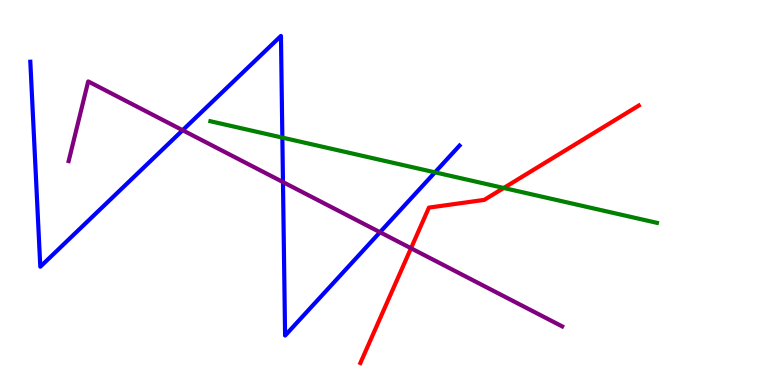[{'lines': ['blue', 'red'], 'intersections': []}, {'lines': ['green', 'red'], 'intersections': [{'x': 6.5, 'y': 5.12}]}, {'lines': ['purple', 'red'], 'intersections': [{'x': 5.3, 'y': 3.55}]}, {'lines': ['blue', 'green'], 'intersections': [{'x': 3.64, 'y': 6.43}, {'x': 5.61, 'y': 5.52}]}, {'lines': ['blue', 'purple'], 'intersections': [{'x': 2.36, 'y': 6.62}, {'x': 3.65, 'y': 5.27}, {'x': 4.9, 'y': 3.97}]}, {'lines': ['green', 'purple'], 'intersections': []}]